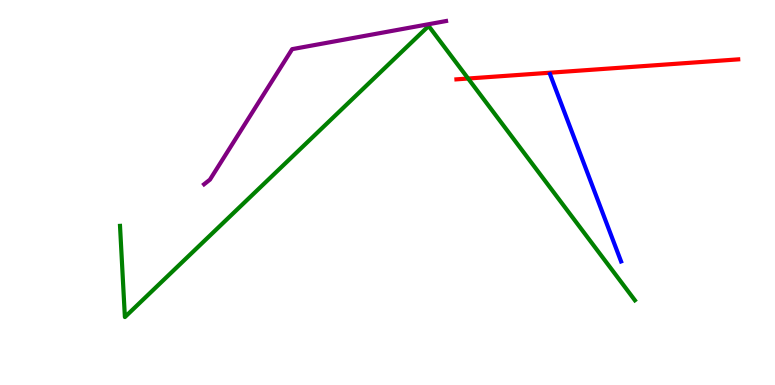[{'lines': ['blue', 'red'], 'intersections': []}, {'lines': ['green', 'red'], 'intersections': [{'x': 6.04, 'y': 7.96}]}, {'lines': ['purple', 'red'], 'intersections': []}, {'lines': ['blue', 'green'], 'intersections': []}, {'lines': ['blue', 'purple'], 'intersections': []}, {'lines': ['green', 'purple'], 'intersections': []}]